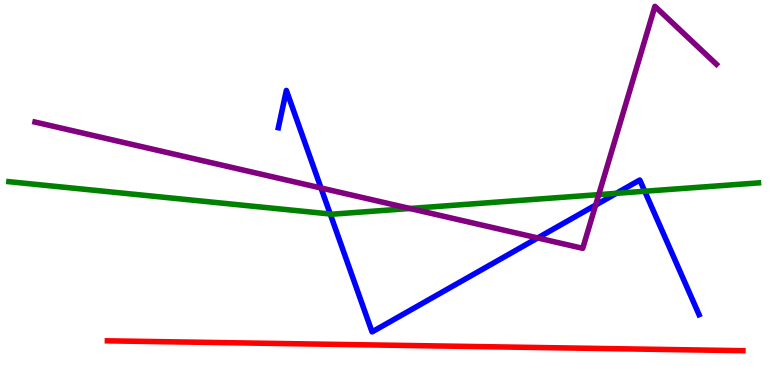[{'lines': ['blue', 'red'], 'intersections': []}, {'lines': ['green', 'red'], 'intersections': []}, {'lines': ['purple', 'red'], 'intersections': []}, {'lines': ['blue', 'green'], 'intersections': [{'x': 4.26, 'y': 4.44}, {'x': 7.95, 'y': 4.98}, {'x': 8.32, 'y': 5.03}]}, {'lines': ['blue', 'purple'], 'intersections': [{'x': 4.14, 'y': 5.12}, {'x': 6.94, 'y': 3.82}, {'x': 7.69, 'y': 4.67}]}, {'lines': ['green', 'purple'], 'intersections': [{'x': 5.29, 'y': 4.58}, {'x': 7.73, 'y': 4.94}]}]